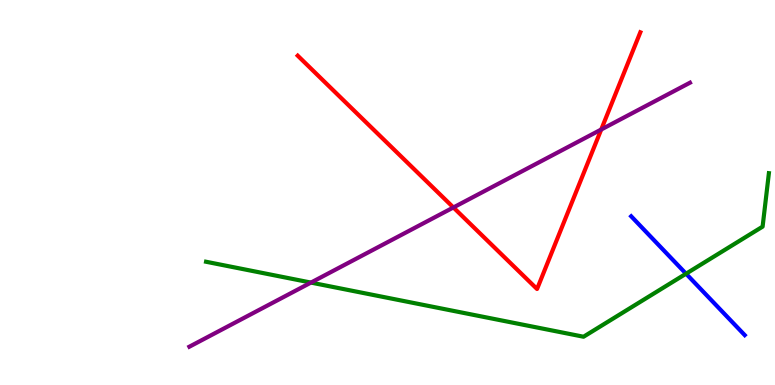[{'lines': ['blue', 'red'], 'intersections': []}, {'lines': ['green', 'red'], 'intersections': []}, {'lines': ['purple', 'red'], 'intersections': [{'x': 5.85, 'y': 4.61}, {'x': 7.76, 'y': 6.64}]}, {'lines': ['blue', 'green'], 'intersections': [{'x': 8.85, 'y': 2.89}]}, {'lines': ['blue', 'purple'], 'intersections': []}, {'lines': ['green', 'purple'], 'intersections': [{'x': 4.01, 'y': 2.66}]}]